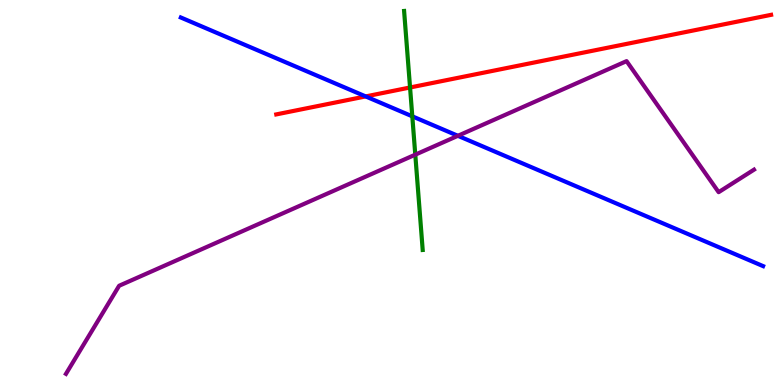[{'lines': ['blue', 'red'], 'intersections': [{'x': 4.72, 'y': 7.5}]}, {'lines': ['green', 'red'], 'intersections': [{'x': 5.29, 'y': 7.73}]}, {'lines': ['purple', 'red'], 'intersections': []}, {'lines': ['blue', 'green'], 'intersections': [{'x': 5.32, 'y': 6.98}]}, {'lines': ['blue', 'purple'], 'intersections': [{'x': 5.91, 'y': 6.47}]}, {'lines': ['green', 'purple'], 'intersections': [{'x': 5.36, 'y': 5.98}]}]